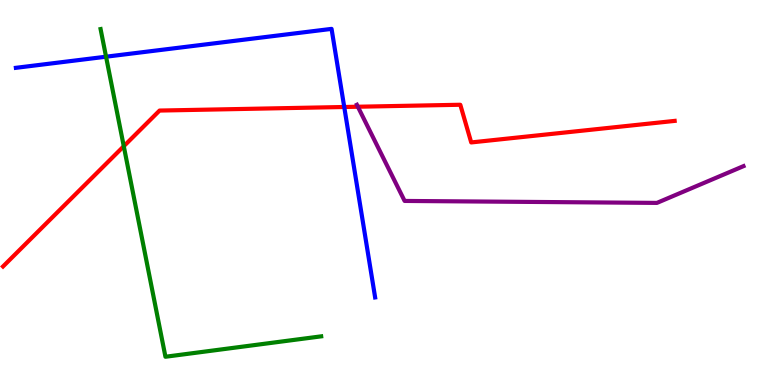[{'lines': ['blue', 'red'], 'intersections': [{'x': 4.44, 'y': 7.22}]}, {'lines': ['green', 'red'], 'intersections': [{'x': 1.6, 'y': 6.2}]}, {'lines': ['purple', 'red'], 'intersections': [{'x': 4.62, 'y': 7.23}]}, {'lines': ['blue', 'green'], 'intersections': [{'x': 1.37, 'y': 8.53}]}, {'lines': ['blue', 'purple'], 'intersections': []}, {'lines': ['green', 'purple'], 'intersections': []}]